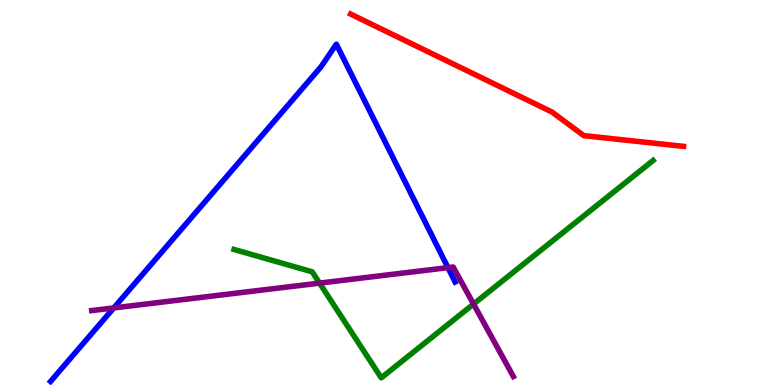[{'lines': ['blue', 'red'], 'intersections': []}, {'lines': ['green', 'red'], 'intersections': []}, {'lines': ['purple', 'red'], 'intersections': []}, {'lines': ['blue', 'green'], 'intersections': []}, {'lines': ['blue', 'purple'], 'intersections': [{'x': 1.47, 'y': 2.0}, {'x': 5.78, 'y': 3.05}]}, {'lines': ['green', 'purple'], 'intersections': [{'x': 4.12, 'y': 2.65}, {'x': 6.11, 'y': 2.1}]}]